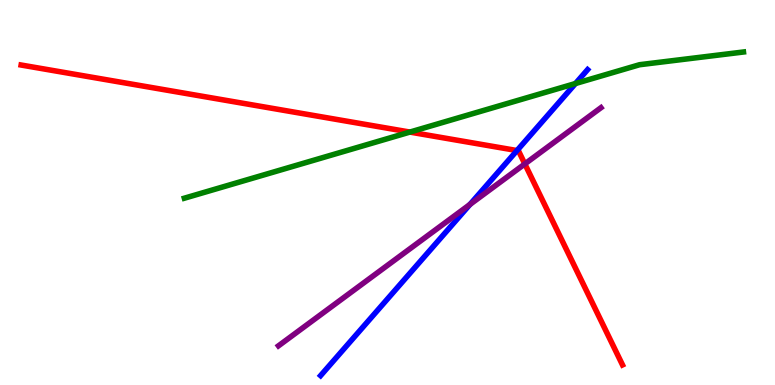[{'lines': ['blue', 'red'], 'intersections': [{'x': 6.67, 'y': 6.09}]}, {'lines': ['green', 'red'], 'intersections': [{'x': 5.29, 'y': 6.57}]}, {'lines': ['purple', 'red'], 'intersections': [{'x': 6.77, 'y': 5.74}]}, {'lines': ['blue', 'green'], 'intersections': [{'x': 7.43, 'y': 7.83}]}, {'lines': ['blue', 'purple'], 'intersections': [{'x': 6.06, 'y': 4.69}]}, {'lines': ['green', 'purple'], 'intersections': []}]